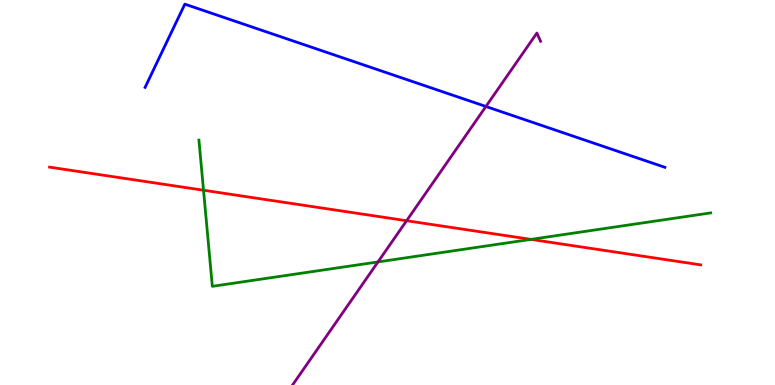[{'lines': ['blue', 'red'], 'intersections': []}, {'lines': ['green', 'red'], 'intersections': [{'x': 2.63, 'y': 5.06}, {'x': 6.85, 'y': 3.78}]}, {'lines': ['purple', 'red'], 'intersections': [{'x': 5.25, 'y': 4.27}]}, {'lines': ['blue', 'green'], 'intersections': []}, {'lines': ['blue', 'purple'], 'intersections': [{'x': 6.27, 'y': 7.23}]}, {'lines': ['green', 'purple'], 'intersections': [{'x': 4.88, 'y': 3.2}]}]